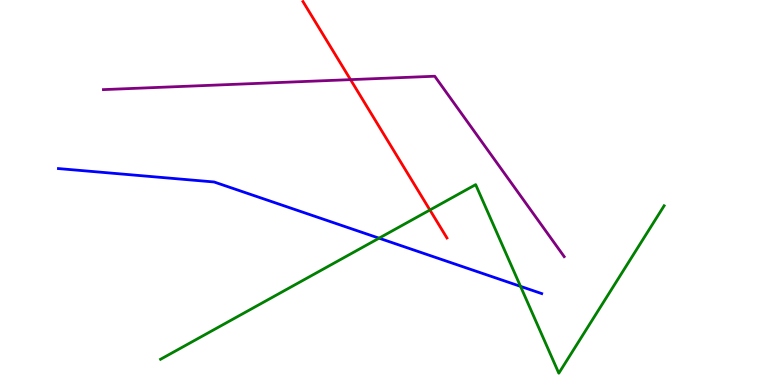[{'lines': ['blue', 'red'], 'intersections': []}, {'lines': ['green', 'red'], 'intersections': [{'x': 5.55, 'y': 4.55}]}, {'lines': ['purple', 'red'], 'intersections': [{'x': 4.52, 'y': 7.93}]}, {'lines': ['blue', 'green'], 'intersections': [{'x': 4.89, 'y': 3.81}, {'x': 6.72, 'y': 2.56}]}, {'lines': ['blue', 'purple'], 'intersections': []}, {'lines': ['green', 'purple'], 'intersections': []}]